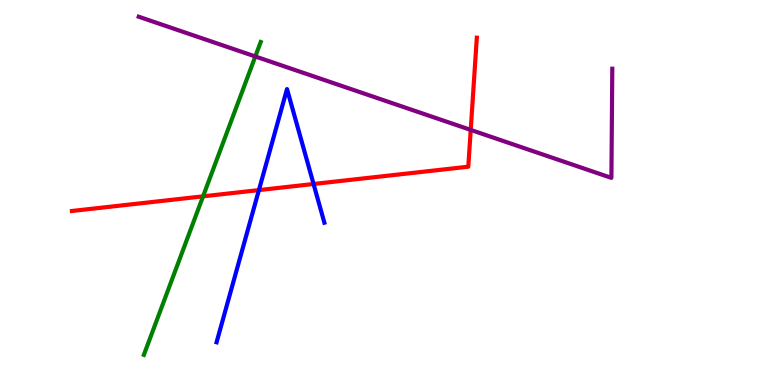[{'lines': ['blue', 'red'], 'intersections': [{'x': 3.34, 'y': 5.06}, {'x': 4.05, 'y': 5.22}]}, {'lines': ['green', 'red'], 'intersections': [{'x': 2.62, 'y': 4.9}]}, {'lines': ['purple', 'red'], 'intersections': [{'x': 6.07, 'y': 6.63}]}, {'lines': ['blue', 'green'], 'intersections': []}, {'lines': ['blue', 'purple'], 'intersections': []}, {'lines': ['green', 'purple'], 'intersections': [{'x': 3.29, 'y': 8.53}]}]